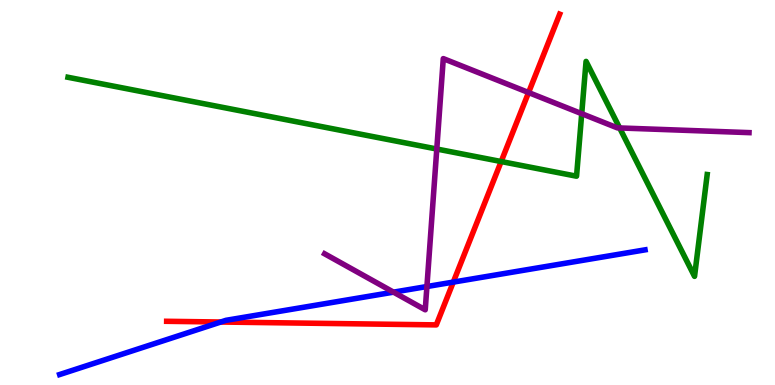[{'lines': ['blue', 'red'], 'intersections': [{'x': 2.85, 'y': 1.64}, {'x': 5.85, 'y': 2.67}]}, {'lines': ['green', 'red'], 'intersections': [{'x': 6.47, 'y': 5.8}]}, {'lines': ['purple', 'red'], 'intersections': [{'x': 6.82, 'y': 7.6}]}, {'lines': ['blue', 'green'], 'intersections': []}, {'lines': ['blue', 'purple'], 'intersections': [{'x': 5.08, 'y': 2.41}, {'x': 5.51, 'y': 2.56}]}, {'lines': ['green', 'purple'], 'intersections': [{'x': 5.64, 'y': 6.13}, {'x': 7.51, 'y': 7.05}, {'x': 8.0, 'y': 6.68}]}]